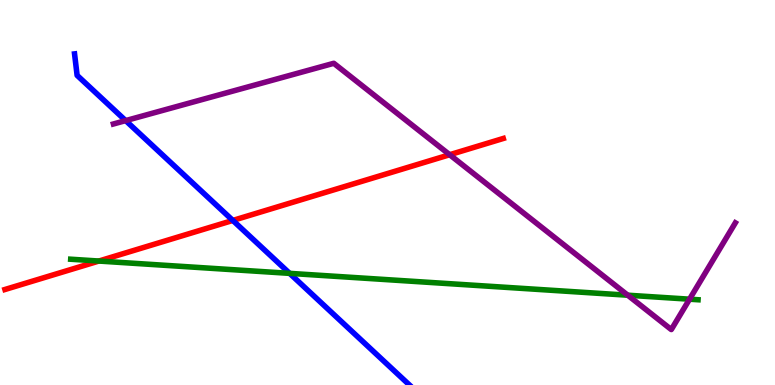[{'lines': ['blue', 'red'], 'intersections': [{'x': 3.0, 'y': 4.27}]}, {'lines': ['green', 'red'], 'intersections': [{'x': 1.28, 'y': 3.22}]}, {'lines': ['purple', 'red'], 'intersections': [{'x': 5.8, 'y': 5.98}]}, {'lines': ['blue', 'green'], 'intersections': [{'x': 3.74, 'y': 2.9}]}, {'lines': ['blue', 'purple'], 'intersections': [{'x': 1.62, 'y': 6.87}]}, {'lines': ['green', 'purple'], 'intersections': [{'x': 8.1, 'y': 2.33}, {'x': 8.9, 'y': 2.23}]}]